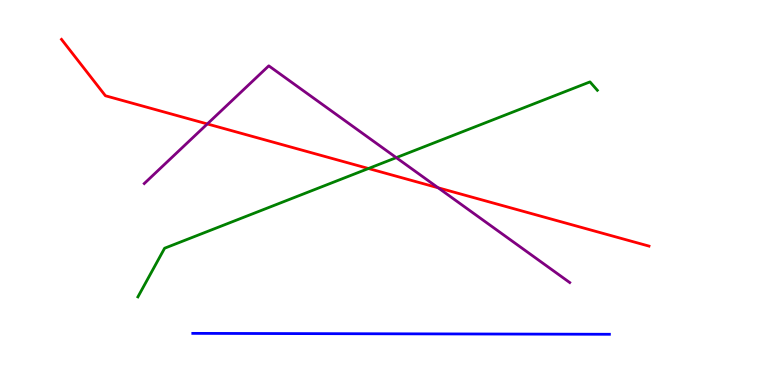[{'lines': ['blue', 'red'], 'intersections': []}, {'lines': ['green', 'red'], 'intersections': [{'x': 4.75, 'y': 5.62}]}, {'lines': ['purple', 'red'], 'intersections': [{'x': 2.68, 'y': 6.78}, {'x': 5.65, 'y': 5.12}]}, {'lines': ['blue', 'green'], 'intersections': []}, {'lines': ['blue', 'purple'], 'intersections': []}, {'lines': ['green', 'purple'], 'intersections': [{'x': 5.11, 'y': 5.91}]}]